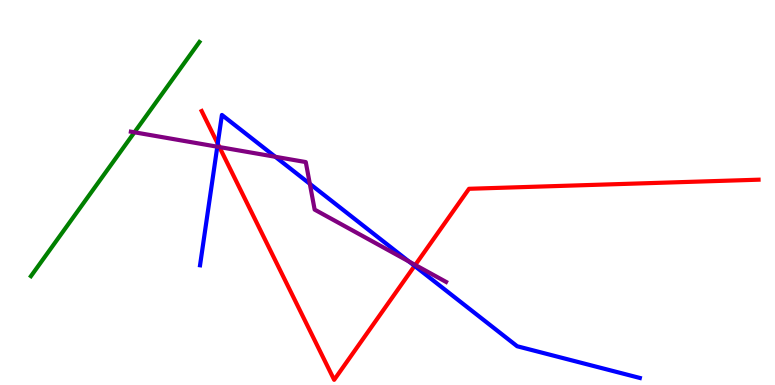[{'lines': ['blue', 'red'], 'intersections': [{'x': 2.81, 'y': 6.27}, {'x': 5.35, 'y': 3.09}]}, {'lines': ['green', 'red'], 'intersections': []}, {'lines': ['purple', 'red'], 'intersections': [{'x': 2.83, 'y': 6.18}, {'x': 5.36, 'y': 3.12}]}, {'lines': ['blue', 'green'], 'intersections': []}, {'lines': ['blue', 'purple'], 'intersections': [{'x': 2.8, 'y': 6.19}, {'x': 3.55, 'y': 5.93}, {'x': 4.0, 'y': 5.23}, {'x': 5.28, 'y': 3.21}]}, {'lines': ['green', 'purple'], 'intersections': [{'x': 1.73, 'y': 6.56}]}]